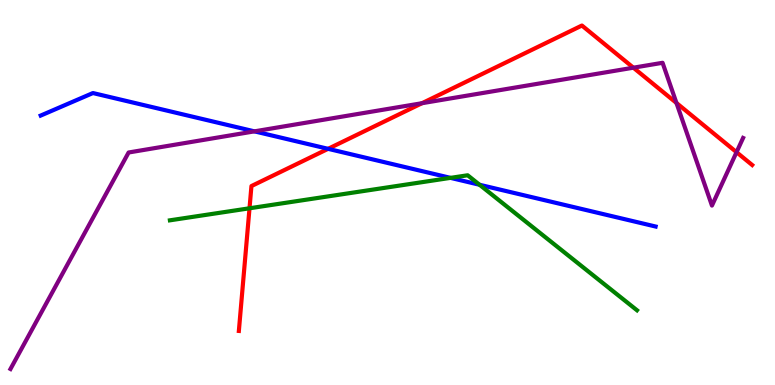[{'lines': ['blue', 'red'], 'intersections': [{'x': 4.23, 'y': 6.13}]}, {'lines': ['green', 'red'], 'intersections': [{'x': 3.22, 'y': 4.59}]}, {'lines': ['purple', 'red'], 'intersections': [{'x': 5.45, 'y': 7.32}, {'x': 8.17, 'y': 8.24}, {'x': 8.73, 'y': 7.33}, {'x': 9.5, 'y': 6.05}]}, {'lines': ['blue', 'green'], 'intersections': [{'x': 5.81, 'y': 5.38}, {'x': 6.19, 'y': 5.2}]}, {'lines': ['blue', 'purple'], 'intersections': [{'x': 3.28, 'y': 6.59}]}, {'lines': ['green', 'purple'], 'intersections': []}]